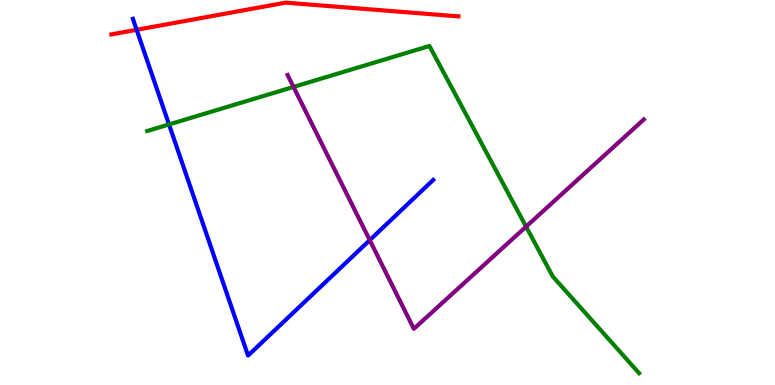[{'lines': ['blue', 'red'], 'intersections': [{'x': 1.76, 'y': 9.23}]}, {'lines': ['green', 'red'], 'intersections': []}, {'lines': ['purple', 'red'], 'intersections': []}, {'lines': ['blue', 'green'], 'intersections': [{'x': 2.18, 'y': 6.77}]}, {'lines': ['blue', 'purple'], 'intersections': [{'x': 4.77, 'y': 3.76}]}, {'lines': ['green', 'purple'], 'intersections': [{'x': 3.79, 'y': 7.74}, {'x': 6.79, 'y': 4.11}]}]